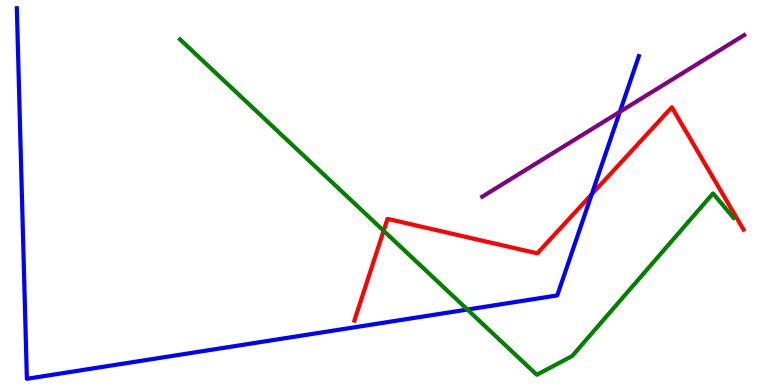[{'lines': ['blue', 'red'], 'intersections': [{'x': 7.64, 'y': 4.96}]}, {'lines': ['green', 'red'], 'intersections': [{'x': 4.95, 'y': 4.01}]}, {'lines': ['purple', 'red'], 'intersections': []}, {'lines': ['blue', 'green'], 'intersections': [{'x': 6.03, 'y': 1.96}]}, {'lines': ['blue', 'purple'], 'intersections': [{'x': 8.0, 'y': 7.1}]}, {'lines': ['green', 'purple'], 'intersections': []}]